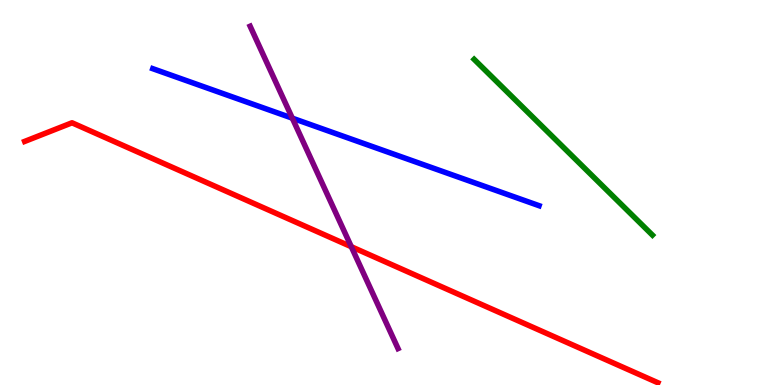[{'lines': ['blue', 'red'], 'intersections': []}, {'lines': ['green', 'red'], 'intersections': []}, {'lines': ['purple', 'red'], 'intersections': [{'x': 4.53, 'y': 3.59}]}, {'lines': ['blue', 'green'], 'intersections': []}, {'lines': ['blue', 'purple'], 'intersections': [{'x': 3.77, 'y': 6.93}]}, {'lines': ['green', 'purple'], 'intersections': []}]